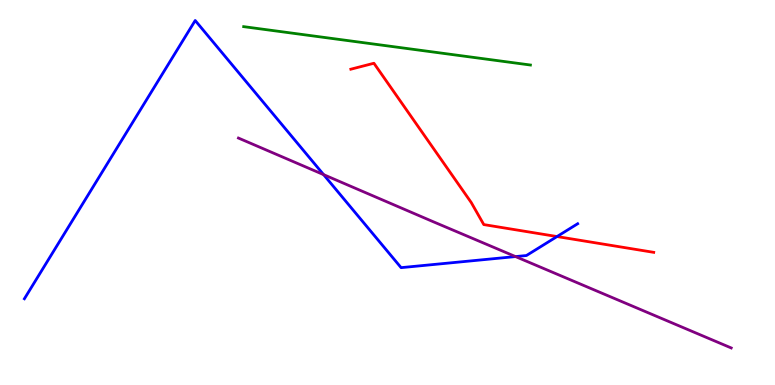[{'lines': ['blue', 'red'], 'intersections': [{'x': 7.19, 'y': 3.86}]}, {'lines': ['green', 'red'], 'intersections': []}, {'lines': ['purple', 'red'], 'intersections': []}, {'lines': ['blue', 'green'], 'intersections': []}, {'lines': ['blue', 'purple'], 'intersections': [{'x': 4.18, 'y': 5.46}, {'x': 6.65, 'y': 3.34}]}, {'lines': ['green', 'purple'], 'intersections': []}]